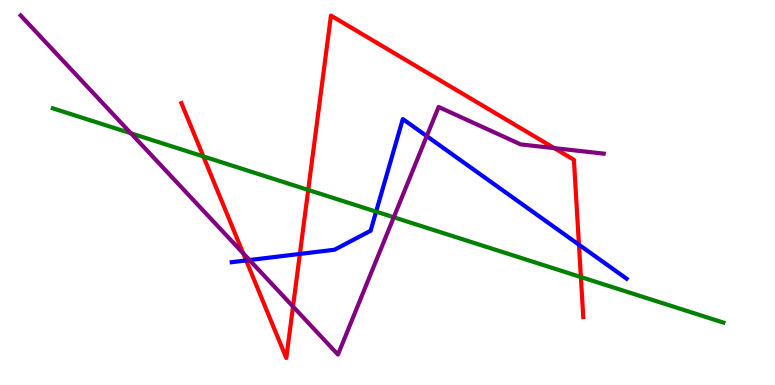[{'lines': ['blue', 'red'], 'intersections': [{'x': 3.18, 'y': 3.24}, {'x': 3.87, 'y': 3.4}, {'x': 7.47, 'y': 3.64}]}, {'lines': ['green', 'red'], 'intersections': [{'x': 2.62, 'y': 5.94}, {'x': 3.98, 'y': 5.07}, {'x': 7.5, 'y': 2.8}]}, {'lines': ['purple', 'red'], 'intersections': [{'x': 3.14, 'y': 3.42}, {'x': 3.78, 'y': 2.04}, {'x': 7.15, 'y': 6.15}]}, {'lines': ['blue', 'green'], 'intersections': [{'x': 4.85, 'y': 4.5}]}, {'lines': ['blue', 'purple'], 'intersections': [{'x': 3.22, 'y': 3.25}, {'x': 5.51, 'y': 6.46}]}, {'lines': ['green', 'purple'], 'intersections': [{'x': 1.69, 'y': 6.54}, {'x': 5.08, 'y': 4.36}]}]